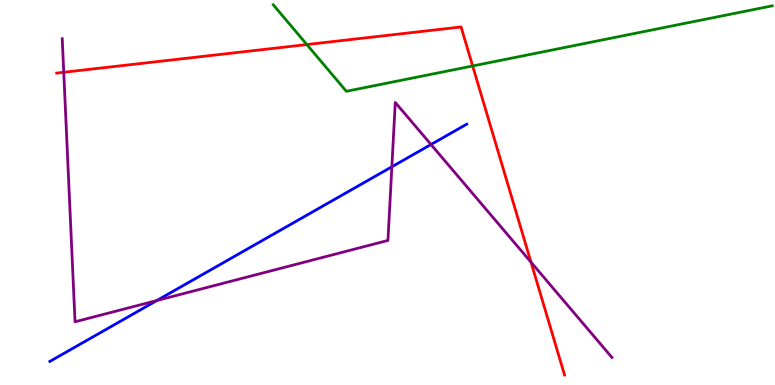[{'lines': ['blue', 'red'], 'intersections': []}, {'lines': ['green', 'red'], 'intersections': [{'x': 3.96, 'y': 8.84}, {'x': 6.1, 'y': 8.29}]}, {'lines': ['purple', 'red'], 'intersections': [{'x': 0.823, 'y': 8.12}, {'x': 6.85, 'y': 3.19}]}, {'lines': ['blue', 'green'], 'intersections': []}, {'lines': ['blue', 'purple'], 'intersections': [{'x': 2.02, 'y': 2.19}, {'x': 5.06, 'y': 5.67}, {'x': 5.56, 'y': 6.25}]}, {'lines': ['green', 'purple'], 'intersections': []}]